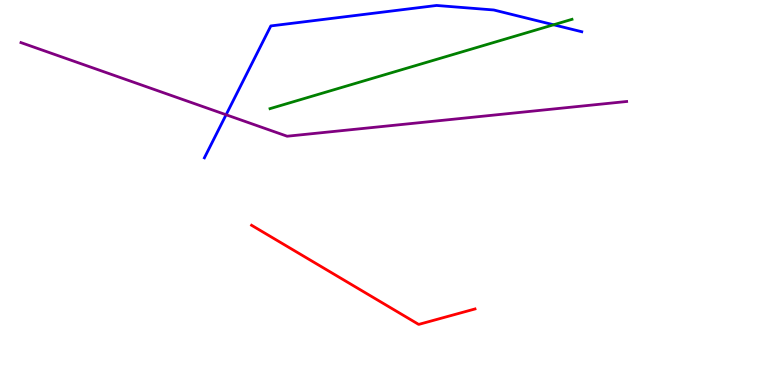[{'lines': ['blue', 'red'], 'intersections': []}, {'lines': ['green', 'red'], 'intersections': []}, {'lines': ['purple', 'red'], 'intersections': []}, {'lines': ['blue', 'green'], 'intersections': [{'x': 7.14, 'y': 9.36}]}, {'lines': ['blue', 'purple'], 'intersections': [{'x': 2.92, 'y': 7.02}]}, {'lines': ['green', 'purple'], 'intersections': []}]